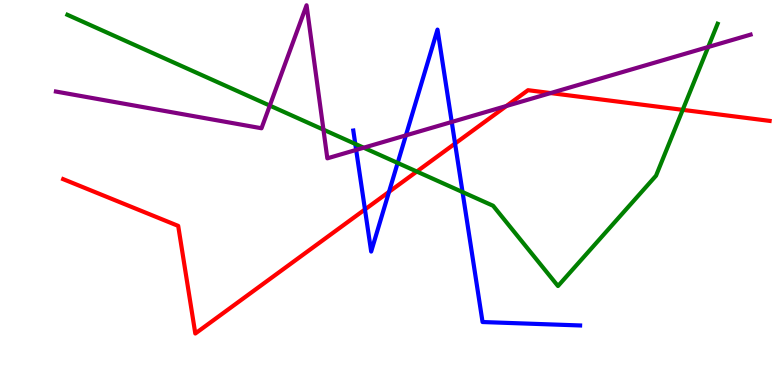[{'lines': ['blue', 'red'], 'intersections': [{'x': 4.71, 'y': 4.56}, {'x': 5.02, 'y': 5.02}, {'x': 5.87, 'y': 6.27}]}, {'lines': ['green', 'red'], 'intersections': [{'x': 5.38, 'y': 5.54}, {'x': 8.81, 'y': 7.15}]}, {'lines': ['purple', 'red'], 'intersections': [{'x': 6.53, 'y': 7.25}, {'x': 7.11, 'y': 7.58}]}, {'lines': ['blue', 'green'], 'intersections': [{'x': 4.58, 'y': 6.26}, {'x': 5.13, 'y': 5.77}, {'x': 5.97, 'y': 5.01}]}, {'lines': ['blue', 'purple'], 'intersections': [{'x': 4.6, 'y': 6.11}, {'x': 5.24, 'y': 6.48}, {'x': 5.83, 'y': 6.83}]}, {'lines': ['green', 'purple'], 'intersections': [{'x': 3.48, 'y': 7.26}, {'x': 4.17, 'y': 6.63}, {'x': 4.69, 'y': 6.16}, {'x': 9.14, 'y': 8.78}]}]